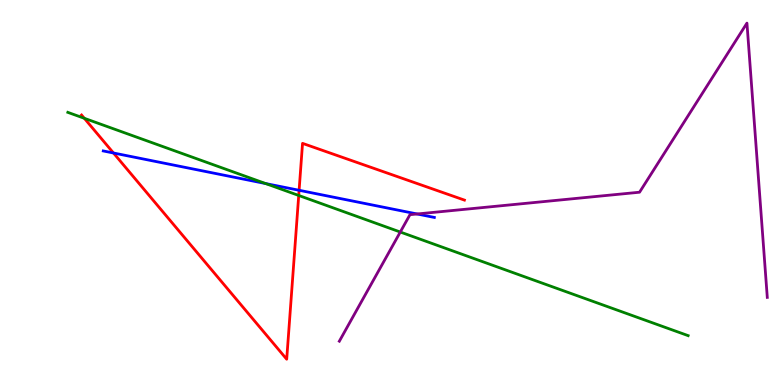[{'lines': ['blue', 'red'], 'intersections': [{'x': 1.46, 'y': 6.03}, {'x': 3.86, 'y': 5.06}]}, {'lines': ['green', 'red'], 'intersections': [{'x': 1.09, 'y': 6.93}, {'x': 3.85, 'y': 4.92}]}, {'lines': ['purple', 'red'], 'intersections': []}, {'lines': ['blue', 'green'], 'intersections': [{'x': 3.43, 'y': 5.23}]}, {'lines': ['blue', 'purple'], 'intersections': [{'x': 5.38, 'y': 4.44}]}, {'lines': ['green', 'purple'], 'intersections': [{'x': 5.17, 'y': 3.97}]}]